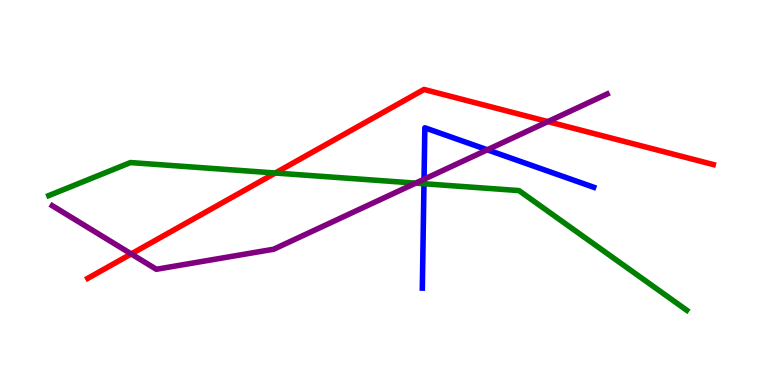[{'lines': ['blue', 'red'], 'intersections': []}, {'lines': ['green', 'red'], 'intersections': [{'x': 3.55, 'y': 5.51}]}, {'lines': ['purple', 'red'], 'intersections': [{'x': 1.69, 'y': 3.4}, {'x': 7.07, 'y': 6.84}]}, {'lines': ['blue', 'green'], 'intersections': [{'x': 5.47, 'y': 5.23}]}, {'lines': ['blue', 'purple'], 'intersections': [{'x': 5.47, 'y': 5.34}, {'x': 6.29, 'y': 6.11}]}, {'lines': ['green', 'purple'], 'intersections': [{'x': 5.36, 'y': 5.24}]}]